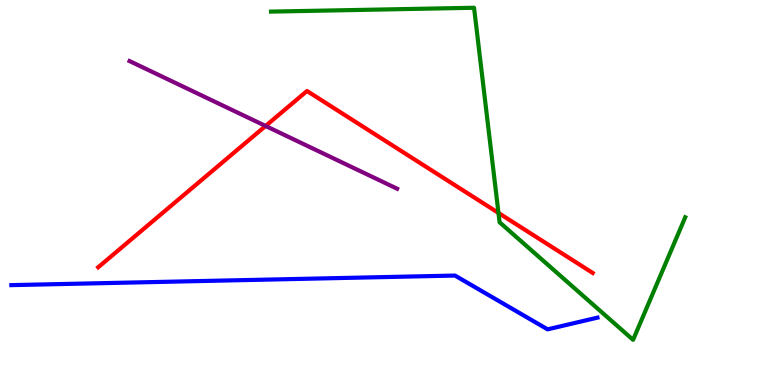[{'lines': ['blue', 'red'], 'intersections': []}, {'lines': ['green', 'red'], 'intersections': [{'x': 6.43, 'y': 4.47}]}, {'lines': ['purple', 'red'], 'intersections': [{'x': 3.43, 'y': 6.73}]}, {'lines': ['blue', 'green'], 'intersections': []}, {'lines': ['blue', 'purple'], 'intersections': []}, {'lines': ['green', 'purple'], 'intersections': []}]